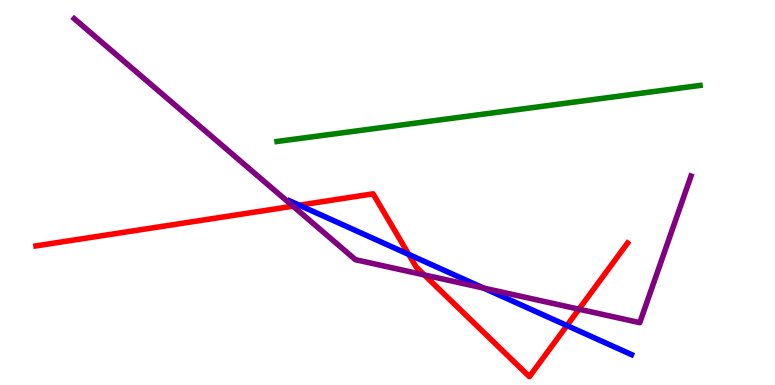[{'lines': ['blue', 'red'], 'intersections': [{'x': 3.86, 'y': 4.67}, {'x': 5.27, 'y': 3.39}, {'x': 7.32, 'y': 1.54}]}, {'lines': ['green', 'red'], 'intersections': []}, {'lines': ['purple', 'red'], 'intersections': [{'x': 3.78, 'y': 4.64}, {'x': 5.48, 'y': 2.86}, {'x': 7.47, 'y': 1.97}]}, {'lines': ['blue', 'green'], 'intersections': []}, {'lines': ['blue', 'purple'], 'intersections': [{'x': 6.24, 'y': 2.52}]}, {'lines': ['green', 'purple'], 'intersections': []}]